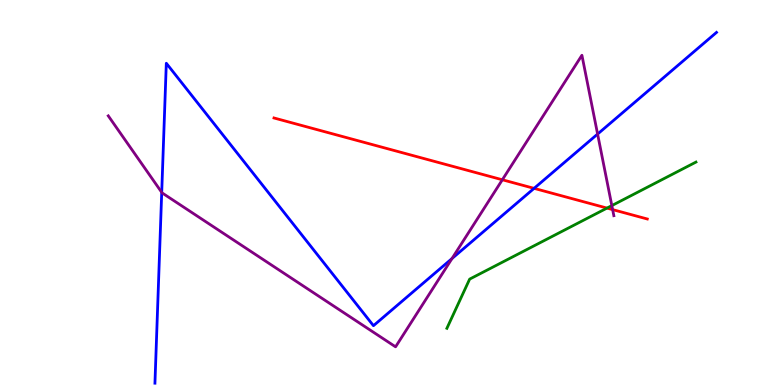[{'lines': ['blue', 'red'], 'intersections': [{'x': 6.89, 'y': 5.11}]}, {'lines': ['green', 'red'], 'intersections': [{'x': 7.83, 'y': 4.6}]}, {'lines': ['purple', 'red'], 'intersections': [{'x': 6.48, 'y': 5.33}, {'x': 7.9, 'y': 4.56}]}, {'lines': ['blue', 'green'], 'intersections': []}, {'lines': ['blue', 'purple'], 'intersections': [{'x': 2.09, 'y': 5.0}, {'x': 5.83, 'y': 3.28}, {'x': 7.71, 'y': 6.52}]}, {'lines': ['green', 'purple'], 'intersections': [{'x': 7.89, 'y': 4.66}]}]